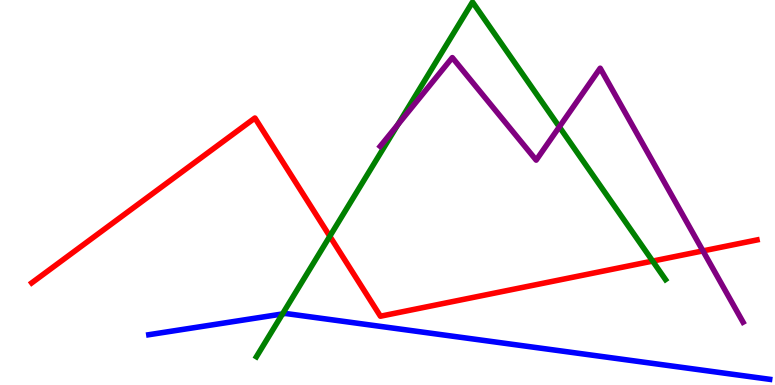[{'lines': ['blue', 'red'], 'intersections': []}, {'lines': ['green', 'red'], 'intersections': [{'x': 4.26, 'y': 3.86}, {'x': 8.42, 'y': 3.22}]}, {'lines': ['purple', 'red'], 'intersections': [{'x': 9.07, 'y': 3.48}]}, {'lines': ['blue', 'green'], 'intersections': [{'x': 3.65, 'y': 1.85}]}, {'lines': ['blue', 'purple'], 'intersections': []}, {'lines': ['green', 'purple'], 'intersections': [{'x': 5.13, 'y': 6.76}, {'x': 7.22, 'y': 6.7}]}]